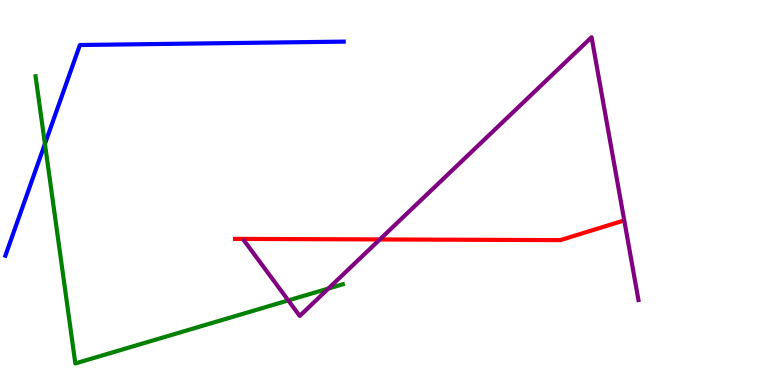[{'lines': ['blue', 'red'], 'intersections': []}, {'lines': ['green', 'red'], 'intersections': []}, {'lines': ['purple', 'red'], 'intersections': [{'x': 4.9, 'y': 3.78}]}, {'lines': ['blue', 'green'], 'intersections': [{'x': 0.58, 'y': 6.26}]}, {'lines': ['blue', 'purple'], 'intersections': []}, {'lines': ['green', 'purple'], 'intersections': [{'x': 3.72, 'y': 2.2}, {'x': 4.24, 'y': 2.51}]}]